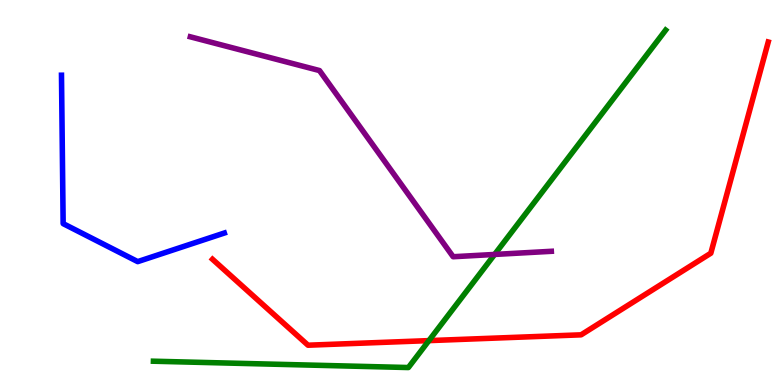[{'lines': ['blue', 'red'], 'intersections': []}, {'lines': ['green', 'red'], 'intersections': [{'x': 5.53, 'y': 1.15}]}, {'lines': ['purple', 'red'], 'intersections': []}, {'lines': ['blue', 'green'], 'intersections': []}, {'lines': ['blue', 'purple'], 'intersections': []}, {'lines': ['green', 'purple'], 'intersections': [{'x': 6.38, 'y': 3.39}]}]